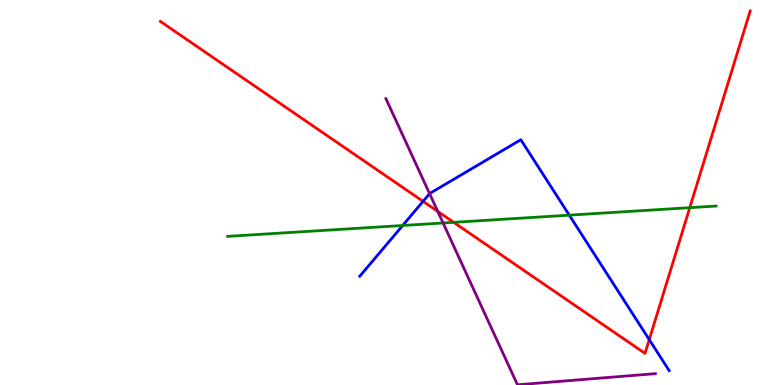[{'lines': ['blue', 'red'], 'intersections': [{'x': 5.46, 'y': 4.77}, {'x': 8.38, 'y': 1.18}]}, {'lines': ['green', 'red'], 'intersections': [{'x': 5.85, 'y': 4.23}, {'x': 8.9, 'y': 4.61}]}, {'lines': ['purple', 'red'], 'intersections': [{'x': 5.65, 'y': 4.51}]}, {'lines': ['blue', 'green'], 'intersections': [{'x': 5.2, 'y': 4.14}, {'x': 7.35, 'y': 4.41}]}, {'lines': ['blue', 'purple'], 'intersections': [{'x': 5.54, 'y': 4.97}]}, {'lines': ['green', 'purple'], 'intersections': [{'x': 5.72, 'y': 4.21}]}]